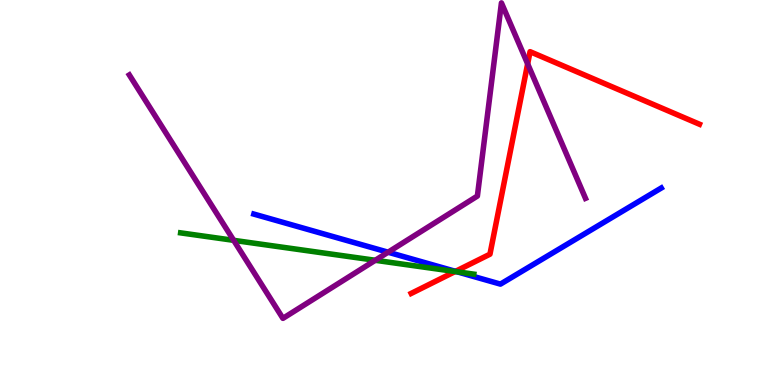[{'lines': ['blue', 'red'], 'intersections': [{'x': 5.88, 'y': 2.95}]}, {'lines': ['green', 'red'], 'intersections': [{'x': 5.87, 'y': 2.95}]}, {'lines': ['purple', 'red'], 'intersections': [{'x': 6.81, 'y': 8.34}]}, {'lines': ['blue', 'green'], 'intersections': [{'x': 5.9, 'y': 2.94}]}, {'lines': ['blue', 'purple'], 'intersections': [{'x': 5.01, 'y': 3.45}]}, {'lines': ['green', 'purple'], 'intersections': [{'x': 3.02, 'y': 3.76}, {'x': 4.84, 'y': 3.24}]}]